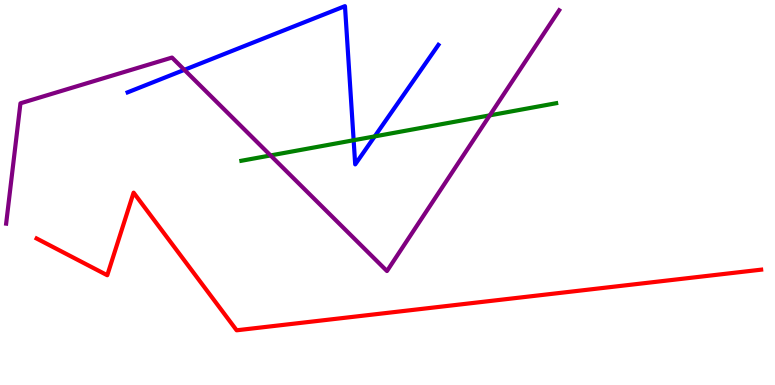[{'lines': ['blue', 'red'], 'intersections': []}, {'lines': ['green', 'red'], 'intersections': []}, {'lines': ['purple', 'red'], 'intersections': []}, {'lines': ['blue', 'green'], 'intersections': [{'x': 4.56, 'y': 6.36}, {'x': 4.83, 'y': 6.46}]}, {'lines': ['blue', 'purple'], 'intersections': [{'x': 2.38, 'y': 8.19}]}, {'lines': ['green', 'purple'], 'intersections': [{'x': 3.49, 'y': 5.96}, {'x': 6.32, 'y': 7.0}]}]